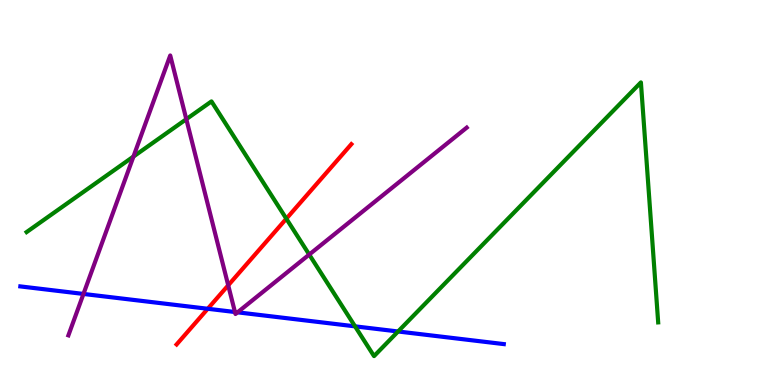[{'lines': ['blue', 'red'], 'intersections': [{'x': 2.68, 'y': 1.98}]}, {'lines': ['green', 'red'], 'intersections': [{'x': 3.69, 'y': 4.32}]}, {'lines': ['purple', 'red'], 'intersections': [{'x': 2.94, 'y': 2.59}]}, {'lines': ['blue', 'green'], 'intersections': [{'x': 4.58, 'y': 1.52}, {'x': 5.14, 'y': 1.39}]}, {'lines': ['blue', 'purple'], 'intersections': [{'x': 1.08, 'y': 2.37}, {'x': 3.03, 'y': 1.9}, {'x': 3.07, 'y': 1.89}]}, {'lines': ['green', 'purple'], 'intersections': [{'x': 1.72, 'y': 5.93}, {'x': 2.4, 'y': 6.9}, {'x': 3.99, 'y': 3.39}]}]